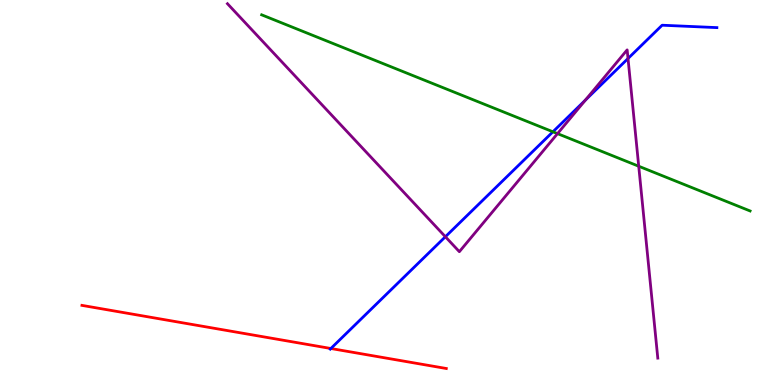[{'lines': ['blue', 'red'], 'intersections': [{'x': 4.27, 'y': 0.948}]}, {'lines': ['green', 'red'], 'intersections': []}, {'lines': ['purple', 'red'], 'intersections': []}, {'lines': ['blue', 'green'], 'intersections': [{'x': 7.13, 'y': 6.58}]}, {'lines': ['blue', 'purple'], 'intersections': [{'x': 5.75, 'y': 3.85}, {'x': 7.55, 'y': 7.4}, {'x': 8.1, 'y': 8.48}]}, {'lines': ['green', 'purple'], 'intersections': [{'x': 7.19, 'y': 6.53}, {'x': 8.24, 'y': 5.68}]}]